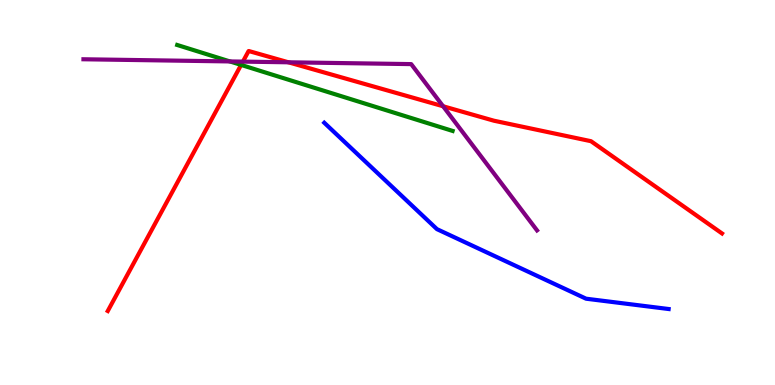[{'lines': ['blue', 'red'], 'intersections': []}, {'lines': ['green', 'red'], 'intersections': [{'x': 3.11, 'y': 8.31}]}, {'lines': ['purple', 'red'], 'intersections': [{'x': 3.13, 'y': 8.4}, {'x': 3.72, 'y': 8.38}, {'x': 5.72, 'y': 7.24}]}, {'lines': ['blue', 'green'], 'intersections': []}, {'lines': ['blue', 'purple'], 'intersections': []}, {'lines': ['green', 'purple'], 'intersections': [{'x': 2.97, 'y': 8.4}]}]